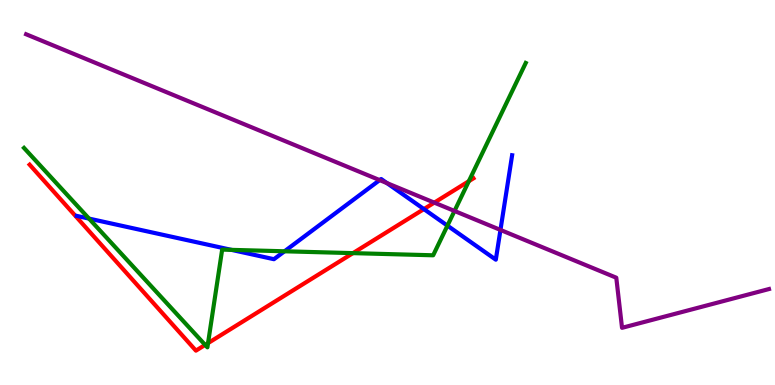[{'lines': ['blue', 'red'], 'intersections': [{'x': 5.47, 'y': 4.57}]}, {'lines': ['green', 'red'], 'intersections': [{'x': 2.65, 'y': 1.04}, {'x': 2.68, 'y': 1.09}, {'x': 4.55, 'y': 3.43}, {'x': 6.05, 'y': 5.29}]}, {'lines': ['purple', 'red'], 'intersections': [{'x': 5.6, 'y': 4.74}]}, {'lines': ['blue', 'green'], 'intersections': [{'x': 1.15, 'y': 4.32}, {'x': 2.99, 'y': 3.51}, {'x': 3.67, 'y': 3.47}, {'x': 5.77, 'y': 4.14}]}, {'lines': ['blue', 'purple'], 'intersections': [{'x': 4.9, 'y': 5.32}, {'x': 4.99, 'y': 5.24}, {'x': 6.46, 'y': 4.03}]}, {'lines': ['green', 'purple'], 'intersections': [{'x': 5.86, 'y': 4.52}]}]